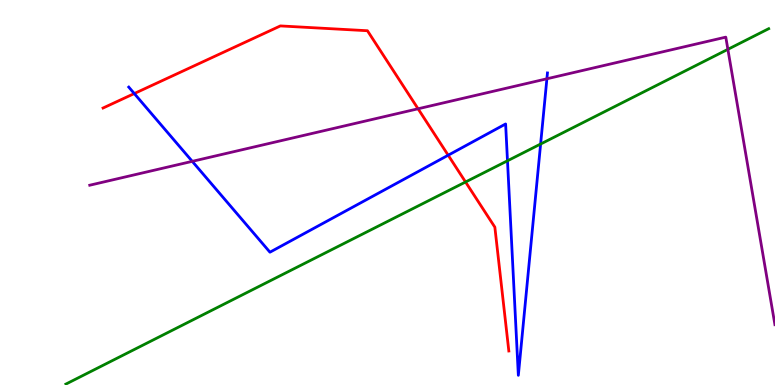[{'lines': ['blue', 'red'], 'intersections': [{'x': 1.73, 'y': 7.57}, {'x': 5.78, 'y': 5.97}]}, {'lines': ['green', 'red'], 'intersections': [{'x': 6.01, 'y': 5.27}]}, {'lines': ['purple', 'red'], 'intersections': [{'x': 5.39, 'y': 7.17}]}, {'lines': ['blue', 'green'], 'intersections': [{'x': 6.55, 'y': 5.82}, {'x': 6.98, 'y': 6.26}]}, {'lines': ['blue', 'purple'], 'intersections': [{'x': 2.48, 'y': 5.81}, {'x': 7.06, 'y': 7.95}]}, {'lines': ['green', 'purple'], 'intersections': [{'x': 9.39, 'y': 8.72}]}]